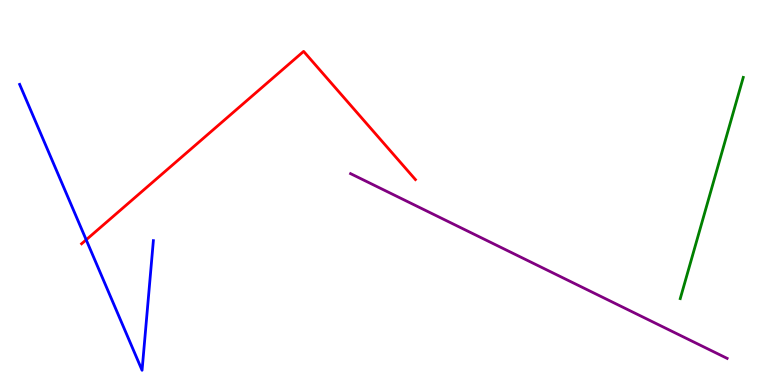[{'lines': ['blue', 'red'], 'intersections': [{'x': 1.11, 'y': 3.77}]}, {'lines': ['green', 'red'], 'intersections': []}, {'lines': ['purple', 'red'], 'intersections': []}, {'lines': ['blue', 'green'], 'intersections': []}, {'lines': ['blue', 'purple'], 'intersections': []}, {'lines': ['green', 'purple'], 'intersections': []}]